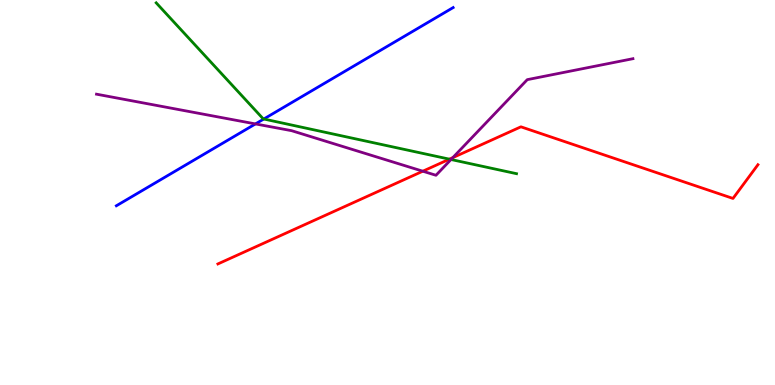[{'lines': ['blue', 'red'], 'intersections': []}, {'lines': ['green', 'red'], 'intersections': [{'x': 5.8, 'y': 5.87}]}, {'lines': ['purple', 'red'], 'intersections': [{'x': 5.46, 'y': 5.55}, {'x': 5.84, 'y': 5.91}]}, {'lines': ['blue', 'green'], 'intersections': [{'x': 3.4, 'y': 6.91}]}, {'lines': ['blue', 'purple'], 'intersections': [{'x': 3.3, 'y': 6.78}]}, {'lines': ['green', 'purple'], 'intersections': [{'x': 5.82, 'y': 5.86}]}]